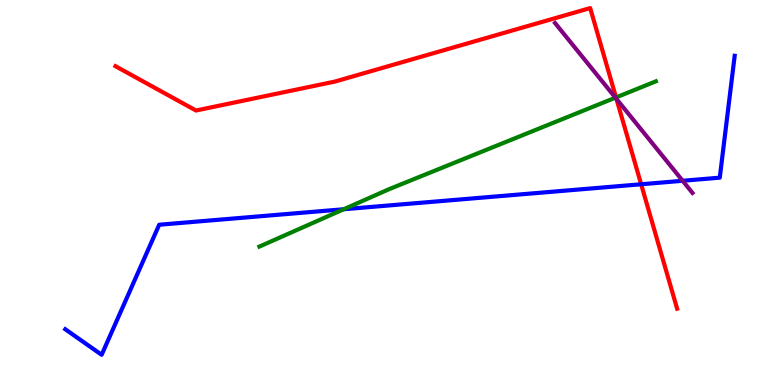[{'lines': ['blue', 'red'], 'intersections': [{'x': 8.27, 'y': 5.21}]}, {'lines': ['green', 'red'], 'intersections': [{'x': 7.95, 'y': 7.47}]}, {'lines': ['purple', 'red'], 'intersections': [{'x': 7.95, 'y': 7.43}]}, {'lines': ['blue', 'green'], 'intersections': [{'x': 4.44, 'y': 4.57}]}, {'lines': ['blue', 'purple'], 'intersections': [{'x': 8.81, 'y': 5.3}]}, {'lines': ['green', 'purple'], 'intersections': [{'x': 7.94, 'y': 7.46}]}]